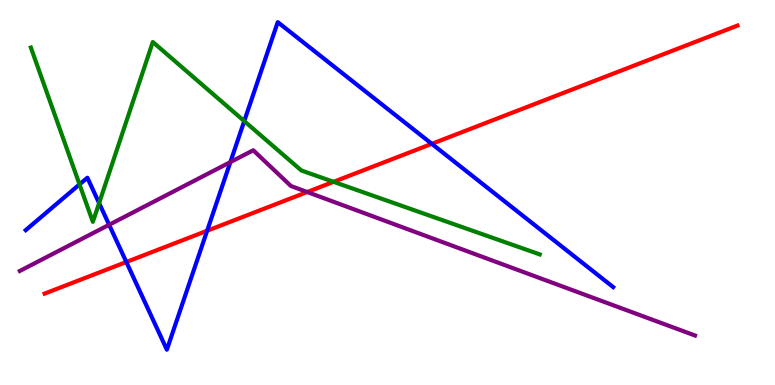[{'lines': ['blue', 'red'], 'intersections': [{'x': 1.63, 'y': 3.19}, {'x': 2.67, 'y': 4.01}, {'x': 5.57, 'y': 6.26}]}, {'lines': ['green', 'red'], 'intersections': [{'x': 4.3, 'y': 5.28}]}, {'lines': ['purple', 'red'], 'intersections': [{'x': 3.96, 'y': 5.01}]}, {'lines': ['blue', 'green'], 'intersections': [{'x': 1.03, 'y': 5.21}, {'x': 1.28, 'y': 4.72}, {'x': 3.15, 'y': 6.85}]}, {'lines': ['blue', 'purple'], 'intersections': [{'x': 1.41, 'y': 4.16}, {'x': 2.97, 'y': 5.79}]}, {'lines': ['green', 'purple'], 'intersections': []}]